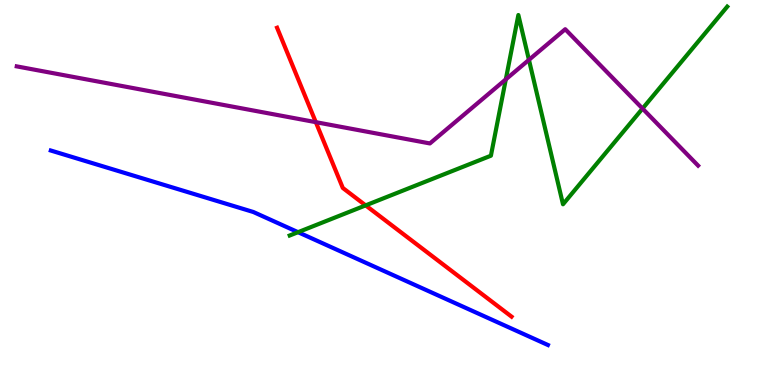[{'lines': ['blue', 'red'], 'intersections': []}, {'lines': ['green', 'red'], 'intersections': [{'x': 4.72, 'y': 4.67}]}, {'lines': ['purple', 'red'], 'intersections': [{'x': 4.07, 'y': 6.83}]}, {'lines': ['blue', 'green'], 'intersections': [{'x': 3.85, 'y': 3.97}]}, {'lines': ['blue', 'purple'], 'intersections': []}, {'lines': ['green', 'purple'], 'intersections': [{'x': 6.53, 'y': 7.94}, {'x': 6.83, 'y': 8.45}, {'x': 8.29, 'y': 7.18}]}]